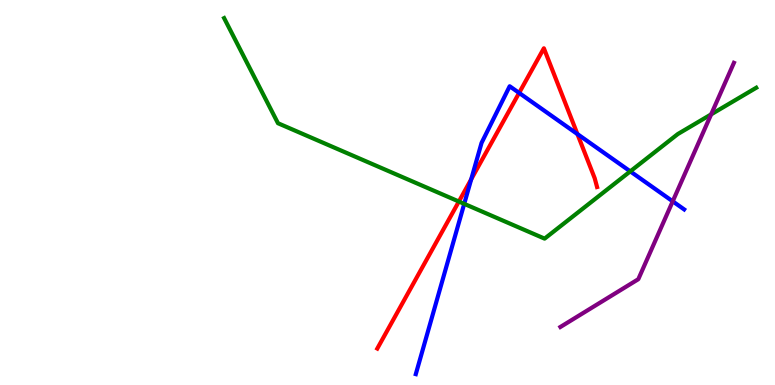[{'lines': ['blue', 'red'], 'intersections': [{'x': 6.08, 'y': 5.34}, {'x': 6.7, 'y': 7.59}, {'x': 7.45, 'y': 6.52}]}, {'lines': ['green', 'red'], 'intersections': [{'x': 5.92, 'y': 4.77}]}, {'lines': ['purple', 'red'], 'intersections': []}, {'lines': ['blue', 'green'], 'intersections': [{'x': 5.99, 'y': 4.71}, {'x': 8.13, 'y': 5.55}]}, {'lines': ['blue', 'purple'], 'intersections': [{'x': 8.68, 'y': 4.77}]}, {'lines': ['green', 'purple'], 'intersections': [{'x': 9.18, 'y': 7.03}]}]